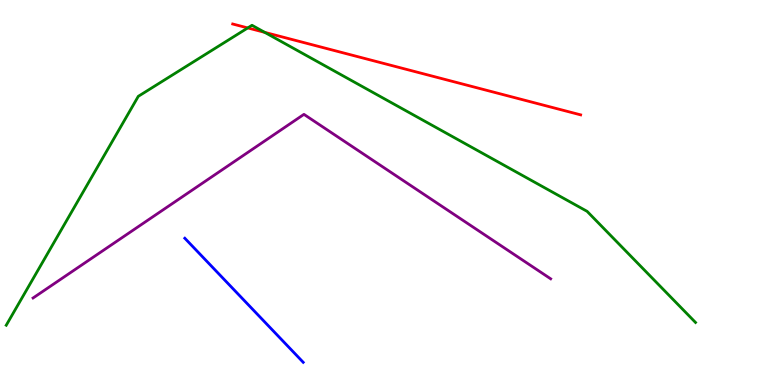[{'lines': ['blue', 'red'], 'intersections': []}, {'lines': ['green', 'red'], 'intersections': [{'x': 3.2, 'y': 9.27}, {'x': 3.42, 'y': 9.16}]}, {'lines': ['purple', 'red'], 'intersections': []}, {'lines': ['blue', 'green'], 'intersections': []}, {'lines': ['blue', 'purple'], 'intersections': []}, {'lines': ['green', 'purple'], 'intersections': []}]